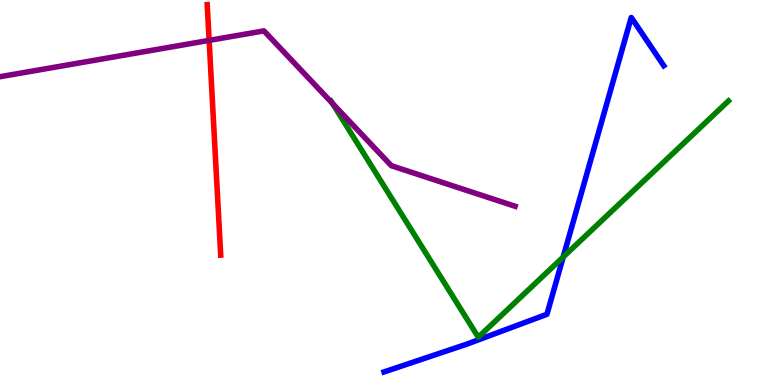[{'lines': ['blue', 'red'], 'intersections': []}, {'lines': ['green', 'red'], 'intersections': []}, {'lines': ['purple', 'red'], 'intersections': [{'x': 2.7, 'y': 8.95}]}, {'lines': ['blue', 'green'], 'intersections': [{'x': 7.27, 'y': 3.32}]}, {'lines': ['blue', 'purple'], 'intersections': []}, {'lines': ['green', 'purple'], 'intersections': [{'x': 4.29, 'y': 7.31}]}]